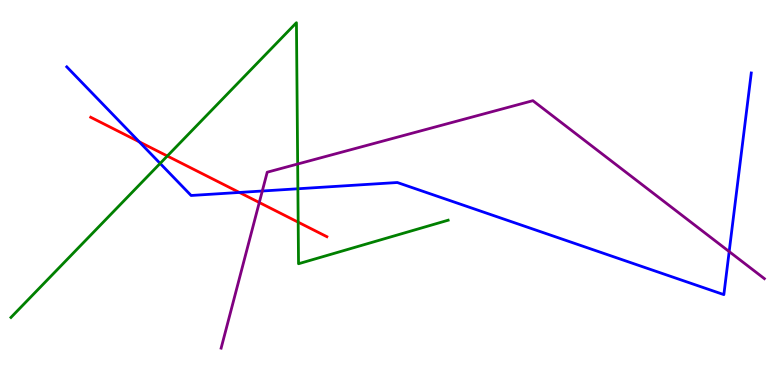[{'lines': ['blue', 'red'], 'intersections': [{'x': 1.8, 'y': 6.32}, {'x': 3.09, 'y': 5.0}]}, {'lines': ['green', 'red'], 'intersections': [{'x': 2.16, 'y': 5.95}, {'x': 3.85, 'y': 4.23}]}, {'lines': ['purple', 'red'], 'intersections': [{'x': 3.35, 'y': 4.74}]}, {'lines': ['blue', 'green'], 'intersections': [{'x': 2.07, 'y': 5.76}, {'x': 3.84, 'y': 5.1}]}, {'lines': ['blue', 'purple'], 'intersections': [{'x': 3.38, 'y': 5.04}, {'x': 9.41, 'y': 3.47}]}, {'lines': ['green', 'purple'], 'intersections': [{'x': 3.84, 'y': 5.74}]}]